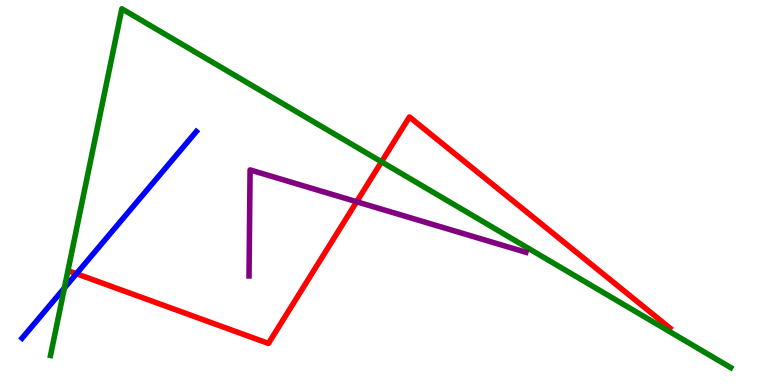[{'lines': ['blue', 'red'], 'intersections': [{'x': 0.986, 'y': 2.89}]}, {'lines': ['green', 'red'], 'intersections': [{'x': 4.92, 'y': 5.8}]}, {'lines': ['purple', 'red'], 'intersections': [{'x': 4.6, 'y': 4.76}]}, {'lines': ['blue', 'green'], 'intersections': [{'x': 0.831, 'y': 2.52}]}, {'lines': ['blue', 'purple'], 'intersections': []}, {'lines': ['green', 'purple'], 'intersections': []}]